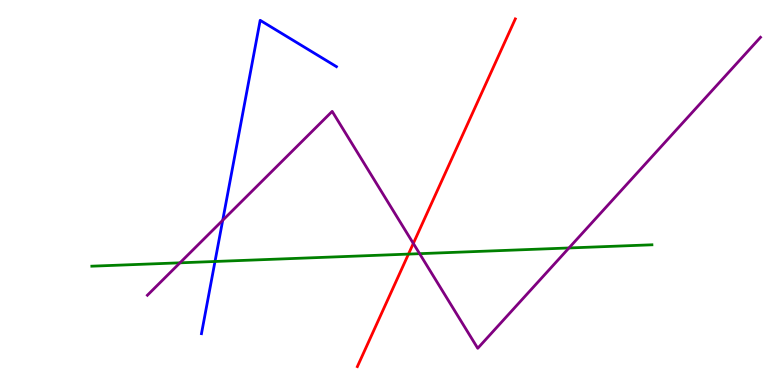[{'lines': ['blue', 'red'], 'intersections': []}, {'lines': ['green', 'red'], 'intersections': [{'x': 5.27, 'y': 3.4}]}, {'lines': ['purple', 'red'], 'intersections': [{'x': 5.33, 'y': 3.68}]}, {'lines': ['blue', 'green'], 'intersections': [{'x': 2.77, 'y': 3.21}]}, {'lines': ['blue', 'purple'], 'intersections': [{'x': 2.87, 'y': 4.28}]}, {'lines': ['green', 'purple'], 'intersections': [{'x': 2.32, 'y': 3.17}, {'x': 5.41, 'y': 3.41}, {'x': 7.34, 'y': 3.56}]}]